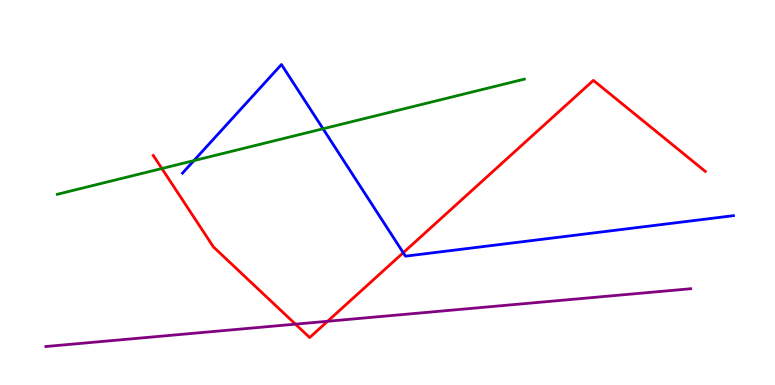[{'lines': ['blue', 'red'], 'intersections': [{'x': 5.2, 'y': 3.44}]}, {'lines': ['green', 'red'], 'intersections': [{'x': 2.09, 'y': 5.62}]}, {'lines': ['purple', 'red'], 'intersections': [{'x': 3.81, 'y': 1.58}, {'x': 4.23, 'y': 1.66}]}, {'lines': ['blue', 'green'], 'intersections': [{'x': 2.5, 'y': 5.83}, {'x': 4.17, 'y': 6.66}]}, {'lines': ['blue', 'purple'], 'intersections': []}, {'lines': ['green', 'purple'], 'intersections': []}]